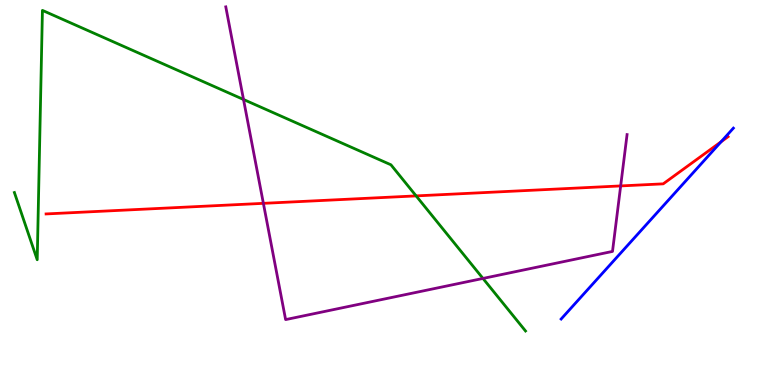[{'lines': ['blue', 'red'], 'intersections': [{'x': 9.3, 'y': 6.32}]}, {'lines': ['green', 'red'], 'intersections': [{'x': 5.37, 'y': 4.91}]}, {'lines': ['purple', 'red'], 'intersections': [{'x': 3.4, 'y': 4.72}, {'x': 8.01, 'y': 5.17}]}, {'lines': ['blue', 'green'], 'intersections': []}, {'lines': ['blue', 'purple'], 'intersections': []}, {'lines': ['green', 'purple'], 'intersections': [{'x': 3.14, 'y': 7.42}, {'x': 6.23, 'y': 2.77}]}]